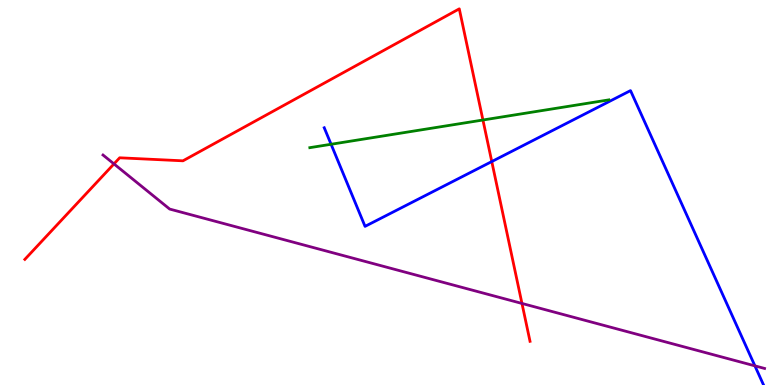[{'lines': ['blue', 'red'], 'intersections': [{'x': 6.35, 'y': 5.8}]}, {'lines': ['green', 'red'], 'intersections': [{'x': 6.23, 'y': 6.88}]}, {'lines': ['purple', 'red'], 'intersections': [{'x': 1.47, 'y': 5.74}, {'x': 6.74, 'y': 2.12}]}, {'lines': ['blue', 'green'], 'intersections': [{'x': 4.27, 'y': 6.25}]}, {'lines': ['blue', 'purple'], 'intersections': [{'x': 9.74, 'y': 0.497}]}, {'lines': ['green', 'purple'], 'intersections': []}]